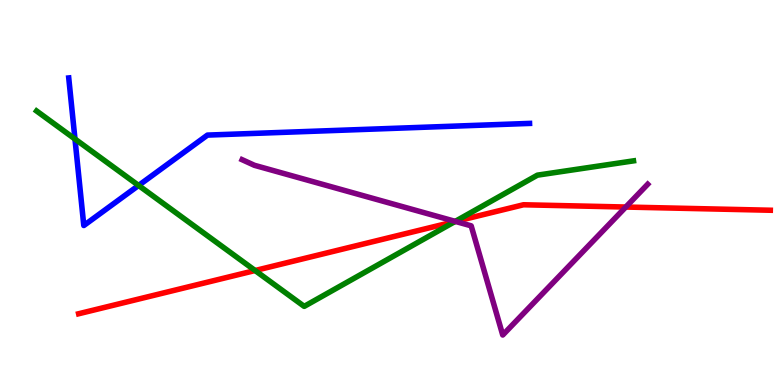[{'lines': ['blue', 'red'], 'intersections': []}, {'lines': ['green', 'red'], 'intersections': [{'x': 3.29, 'y': 2.97}, {'x': 5.87, 'y': 4.25}]}, {'lines': ['purple', 'red'], 'intersections': [{'x': 5.88, 'y': 4.25}, {'x': 8.07, 'y': 4.62}]}, {'lines': ['blue', 'green'], 'intersections': [{'x': 0.967, 'y': 6.39}, {'x': 1.79, 'y': 5.18}]}, {'lines': ['blue', 'purple'], 'intersections': []}, {'lines': ['green', 'purple'], 'intersections': [{'x': 5.87, 'y': 4.25}]}]